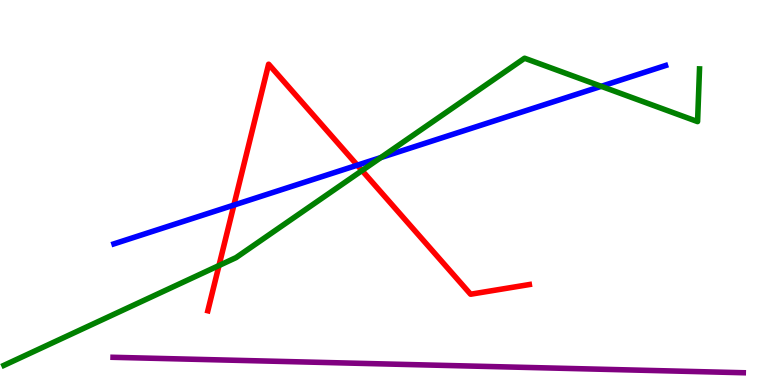[{'lines': ['blue', 'red'], 'intersections': [{'x': 3.02, 'y': 4.67}, {'x': 4.61, 'y': 5.71}]}, {'lines': ['green', 'red'], 'intersections': [{'x': 2.83, 'y': 3.1}, {'x': 4.67, 'y': 5.57}]}, {'lines': ['purple', 'red'], 'intersections': []}, {'lines': ['blue', 'green'], 'intersections': [{'x': 4.91, 'y': 5.91}, {'x': 7.76, 'y': 7.76}]}, {'lines': ['blue', 'purple'], 'intersections': []}, {'lines': ['green', 'purple'], 'intersections': []}]